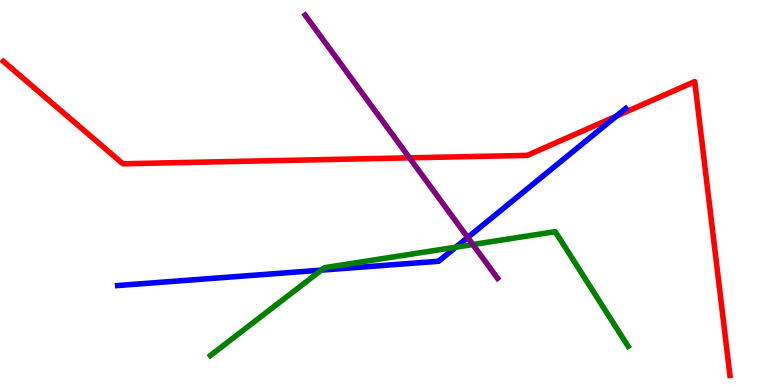[{'lines': ['blue', 'red'], 'intersections': [{'x': 7.95, 'y': 6.98}]}, {'lines': ['green', 'red'], 'intersections': []}, {'lines': ['purple', 'red'], 'intersections': [{'x': 5.28, 'y': 5.9}]}, {'lines': ['blue', 'green'], 'intersections': [{'x': 4.15, 'y': 2.98}, {'x': 5.88, 'y': 3.58}]}, {'lines': ['blue', 'purple'], 'intersections': [{'x': 6.03, 'y': 3.83}]}, {'lines': ['green', 'purple'], 'intersections': [{'x': 6.1, 'y': 3.65}]}]